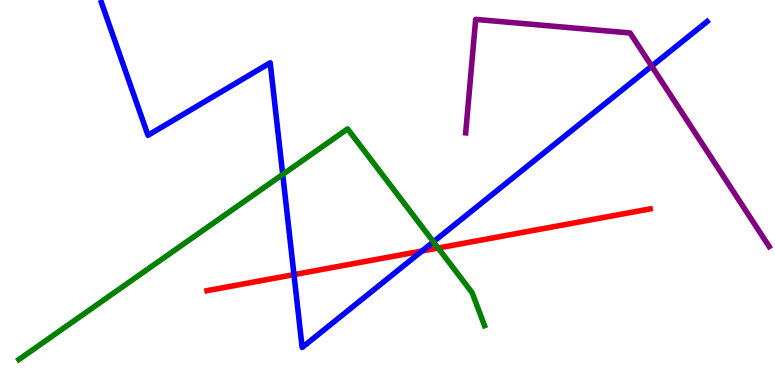[{'lines': ['blue', 'red'], 'intersections': [{'x': 3.79, 'y': 2.87}, {'x': 5.45, 'y': 3.48}]}, {'lines': ['green', 'red'], 'intersections': [{'x': 5.65, 'y': 3.56}]}, {'lines': ['purple', 'red'], 'intersections': []}, {'lines': ['blue', 'green'], 'intersections': [{'x': 3.65, 'y': 5.47}, {'x': 5.59, 'y': 3.72}]}, {'lines': ['blue', 'purple'], 'intersections': [{'x': 8.41, 'y': 8.28}]}, {'lines': ['green', 'purple'], 'intersections': []}]